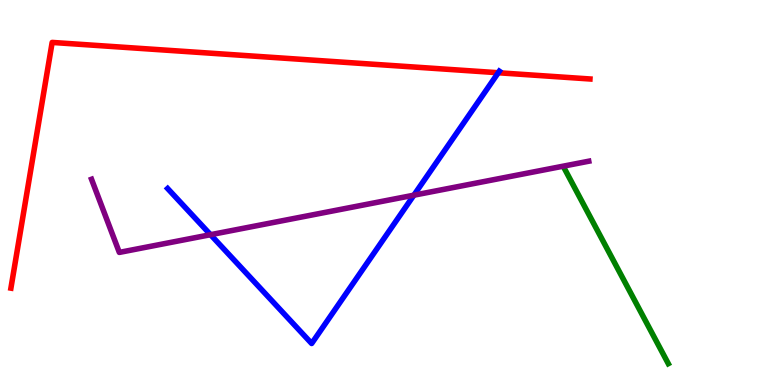[{'lines': ['blue', 'red'], 'intersections': [{'x': 6.43, 'y': 8.11}]}, {'lines': ['green', 'red'], 'intersections': []}, {'lines': ['purple', 'red'], 'intersections': []}, {'lines': ['blue', 'green'], 'intersections': []}, {'lines': ['blue', 'purple'], 'intersections': [{'x': 2.72, 'y': 3.9}, {'x': 5.34, 'y': 4.93}]}, {'lines': ['green', 'purple'], 'intersections': []}]